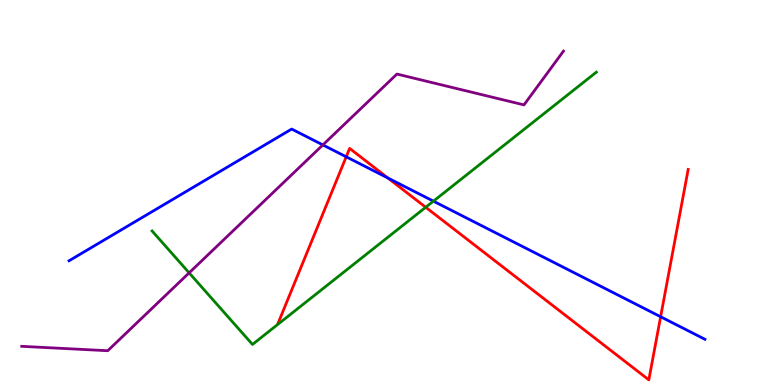[{'lines': ['blue', 'red'], 'intersections': [{'x': 4.47, 'y': 5.93}, {'x': 5.01, 'y': 5.38}, {'x': 8.52, 'y': 1.77}]}, {'lines': ['green', 'red'], 'intersections': [{'x': 5.49, 'y': 4.62}]}, {'lines': ['purple', 'red'], 'intersections': []}, {'lines': ['blue', 'green'], 'intersections': [{'x': 5.59, 'y': 4.77}]}, {'lines': ['blue', 'purple'], 'intersections': [{'x': 4.17, 'y': 6.24}]}, {'lines': ['green', 'purple'], 'intersections': [{'x': 2.44, 'y': 2.91}]}]